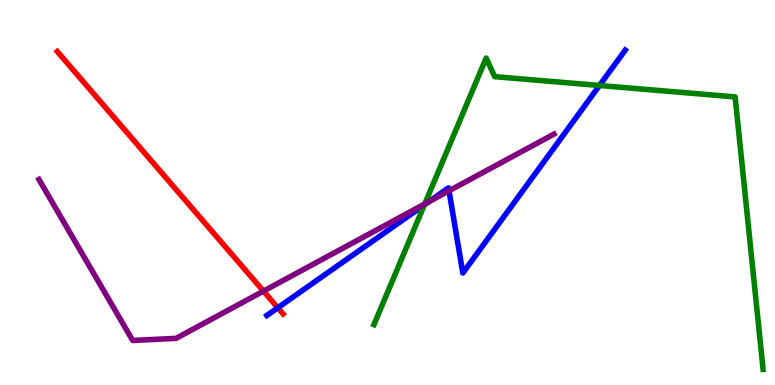[{'lines': ['blue', 'red'], 'intersections': [{'x': 3.58, 'y': 2.01}]}, {'lines': ['green', 'red'], 'intersections': []}, {'lines': ['purple', 'red'], 'intersections': [{'x': 3.4, 'y': 2.44}]}, {'lines': ['blue', 'green'], 'intersections': [{'x': 5.48, 'y': 4.68}, {'x': 7.74, 'y': 7.78}]}, {'lines': ['blue', 'purple'], 'intersections': [{'x': 5.53, 'y': 4.76}, {'x': 5.79, 'y': 5.04}]}, {'lines': ['green', 'purple'], 'intersections': [{'x': 5.48, 'y': 4.7}]}]